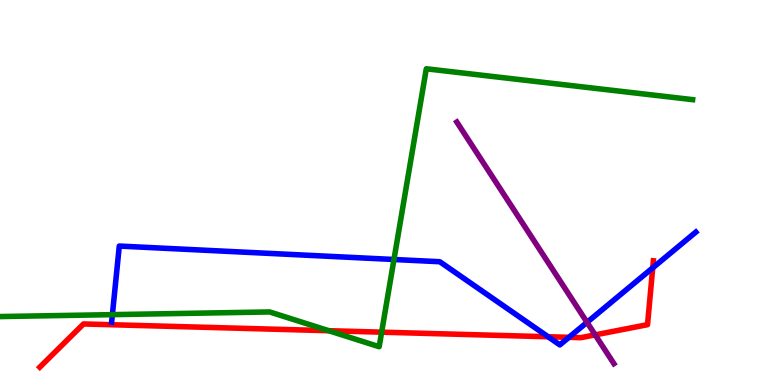[{'lines': ['blue', 'red'], 'intersections': [{'x': 7.07, 'y': 1.25}, {'x': 7.34, 'y': 1.24}, {'x': 8.42, 'y': 3.04}]}, {'lines': ['green', 'red'], 'intersections': [{'x': 4.24, 'y': 1.41}, {'x': 4.92, 'y': 1.37}]}, {'lines': ['purple', 'red'], 'intersections': [{'x': 7.68, 'y': 1.3}]}, {'lines': ['blue', 'green'], 'intersections': [{'x': 1.45, 'y': 1.83}, {'x': 5.08, 'y': 3.26}]}, {'lines': ['blue', 'purple'], 'intersections': [{'x': 7.57, 'y': 1.63}]}, {'lines': ['green', 'purple'], 'intersections': []}]